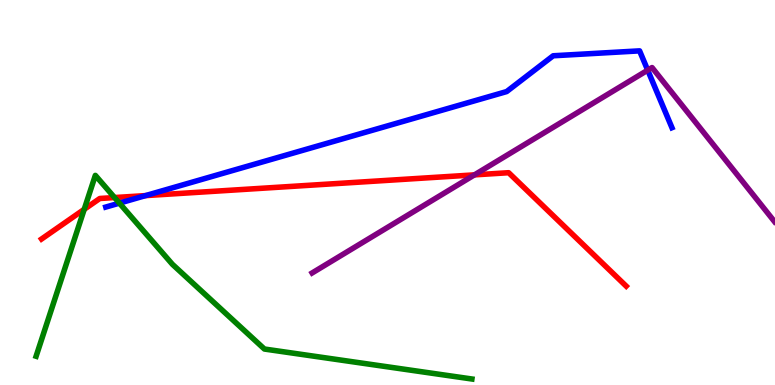[{'lines': ['blue', 'red'], 'intersections': [{'x': 1.88, 'y': 4.92}]}, {'lines': ['green', 'red'], 'intersections': [{'x': 1.09, 'y': 4.56}, {'x': 1.48, 'y': 4.87}]}, {'lines': ['purple', 'red'], 'intersections': [{'x': 6.12, 'y': 5.46}]}, {'lines': ['blue', 'green'], 'intersections': [{'x': 1.54, 'y': 4.72}]}, {'lines': ['blue', 'purple'], 'intersections': [{'x': 8.36, 'y': 8.18}]}, {'lines': ['green', 'purple'], 'intersections': []}]